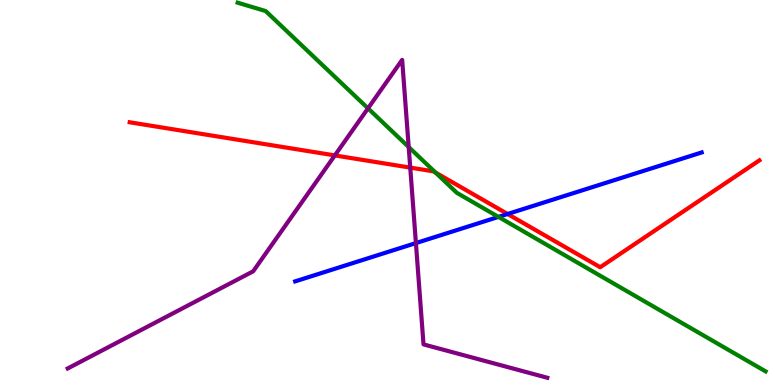[{'lines': ['blue', 'red'], 'intersections': [{'x': 6.55, 'y': 4.44}]}, {'lines': ['green', 'red'], 'intersections': [{'x': 5.62, 'y': 5.52}]}, {'lines': ['purple', 'red'], 'intersections': [{'x': 4.32, 'y': 5.96}, {'x': 5.29, 'y': 5.65}]}, {'lines': ['blue', 'green'], 'intersections': [{'x': 6.43, 'y': 4.37}]}, {'lines': ['blue', 'purple'], 'intersections': [{'x': 5.37, 'y': 3.69}]}, {'lines': ['green', 'purple'], 'intersections': [{'x': 4.75, 'y': 7.19}, {'x': 5.27, 'y': 6.18}]}]